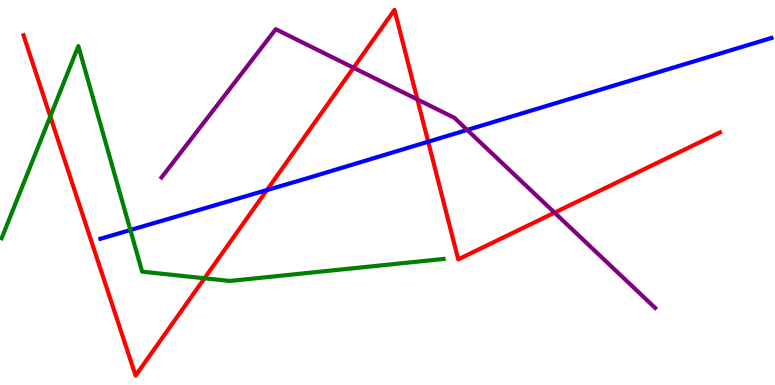[{'lines': ['blue', 'red'], 'intersections': [{'x': 3.44, 'y': 5.06}, {'x': 5.52, 'y': 6.32}]}, {'lines': ['green', 'red'], 'intersections': [{'x': 0.649, 'y': 6.97}, {'x': 2.64, 'y': 2.77}]}, {'lines': ['purple', 'red'], 'intersections': [{'x': 4.56, 'y': 8.24}, {'x': 5.39, 'y': 7.42}, {'x': 7.16, 'y': 4.48}]}, {'lines': ['blue', 'green'], 'intersections': [{'x': 1.68, 'y': 4.03}]}, {'lines': ['blue', 'purple'], 'intersections': [{'x': 6.03, 'y': 6.63}]}, {'lines': ['green', 'purple'], 'intersections': []}]